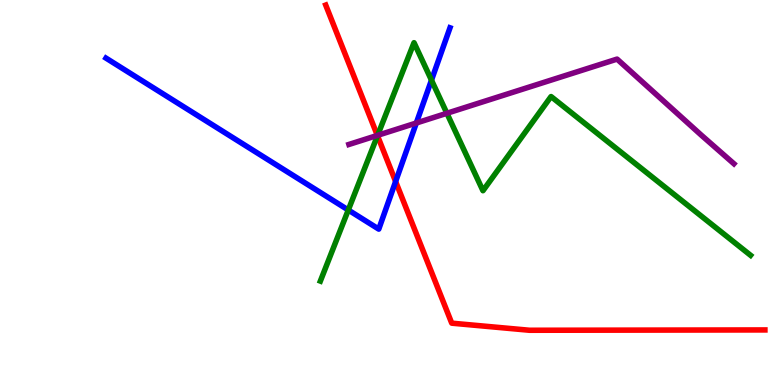[{'lines': ['blue', 'red'], 'intersections': [{'x': 5.1, 'y': 5.29}]}, {'lines': ['green', 'red'], 'intersections': [{'x': 4.87, 'y': 6.48}]}, {'lines': ['purple', 'red'], 'intersections': [{'x': 4.87, 'y': 6.48}]}, {'lines': ['blue', 'green'], 'intersections': [{'x': 4.49, 'y': 4.55}, {'x': 5.57, 'y': 7.92}]}, {'lines': ['blue', 'purple'], 'intersections': [{'x': 5.37, 'y': 6.81}]}, {'lines': ['green', 'purple'], 'intersections': [{'x': 4.87, 'y': 6.49}, {'x': 5.77, 'y': 7.06}]}]